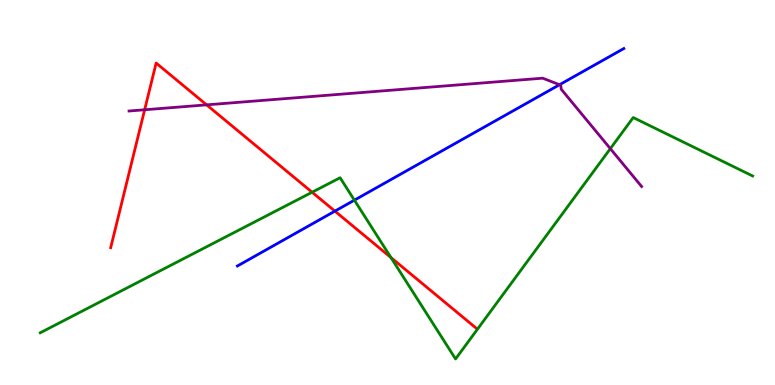[{'lines': ['blue', 'red'], 'intersections': [{'x': 4.32, 'y': 4.52}]}, {'lines': ['green', 'red'], 'intersections': [{'x': 4.03, 'y': 5.01}, {'x': 5.04, 'y': 3.31}]}, {'lines': ['purple', 'red'], 'intersections': [{'x': 1.87, 'y': 7.15}, {'x': 2.67, 'y': 7.28}]}, {'lines': ['blue', 'green'], 'intersections': [{'x': 4.57, 'y': 4.8}]}, {'lines': ['blue', 'purple'], 'intersections': [{'x': 7.22, 'y': 7.8}]}, {'lines': ['green', 'purple'], 'intersections': [{'x': 7.88, 'y': 6.14}]}]